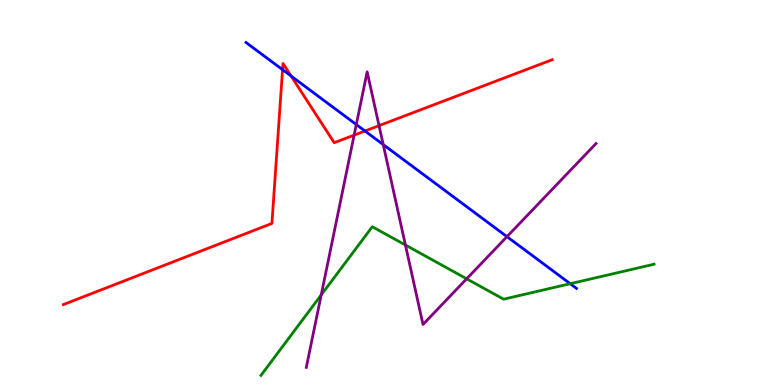[{'lines': ['blue', 'red'], 'intersections': [{'x': 3.65, 'y': 8.19}, {'x': 3.76, 'y': 8.02}, {'x': 4.71, 'y': 6.6}]}, {'lines': ['green', 'red'], 'intersections': []}, {'lines': ['purple', 'red'], 'intersections': [{'x': 4.57, 'y': 6.49}, {'x': 4.89, 'y': 6.74}]}, {'lines': ['blue', 'green'], 'intersections': [{'x': 7.36, 'y': 2.63}]}, {'lines': ['blue', 'purple'], 'intersections': [{'x': 4.6, 'y': 6.76}, {'x': 4.94, 'y': 6.24}, {'x': 6.54, 'y': 3.85}]}, {'lines': ['green', 'purple'], 'intersections': [{'x': 4.14, 'y': 2.34}, {'x': 5.23, 'y': 3.64}, {'x': 6.02, 'y': 2.76}]}]